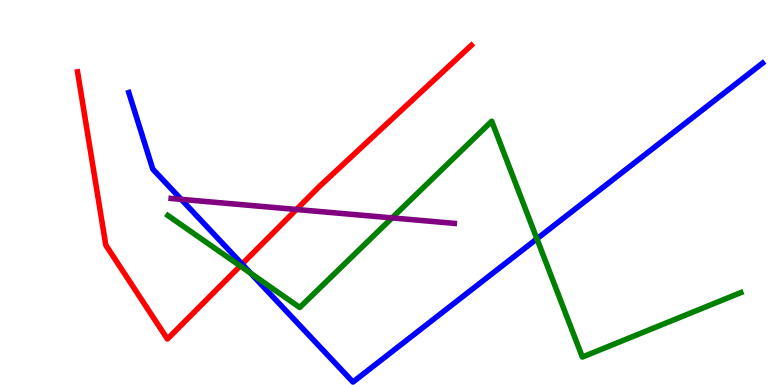[{'lines': ['blue', 'red'], 'intersections': [{'x': 3.12, 'y': 3.14}]}, {'lines': ['green', 'red'], 'intersections': [{'x': 3.1, 'y': 3.09}]}, {'lines': ['purple', 'red'], 'intersections': [{'x': 3.82, 'y': 4.56}]}, {'lines': ['blue', 'green'], 'intersections': [{'x': 3.24, 'y': 2.9}, {'x': 6.93, 'y': 3.8}]}, {'lines': ['blue', 'purple'], 'intersections': [{'x': 2.34, 'y': 4.82}]}, {'lines': ['green', 'purple'], 'intersections': [{'x': 5.06, 'y': 4.34}]}]